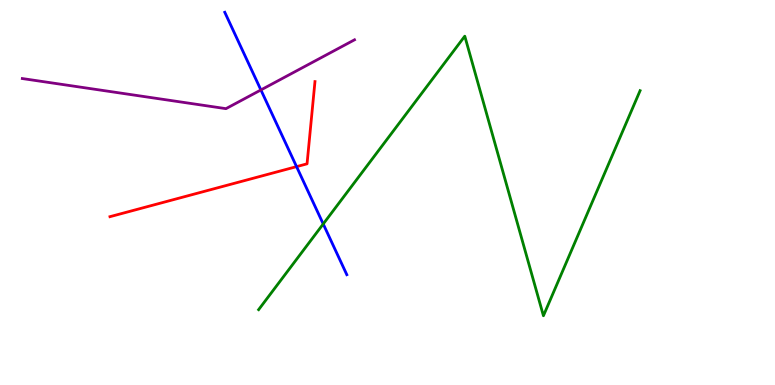[{'lines': ['blue', 'red'], 'intersections': [{'x': 3.83, 'y': 5.67}]}, {'lines': ['green', 'red'], 'intersections': []}, {'lines': ['purple', 'red'], 'intersections': []}, {'lines': ['blue', 'green'], 'intersections': [{'x': 4.17, 'y': 4.18}]}, {'lines': ['blue', 'purple'], 'intersections': [{'x': 3.37, 'y': 7.66}]}, {'lines': ['green', 'purple'], 'intersections': []}]